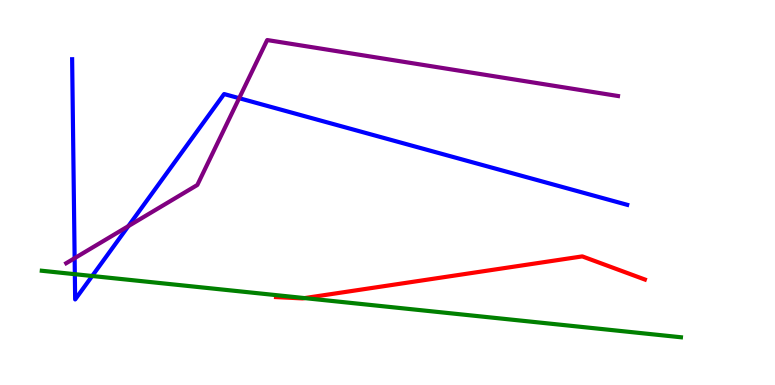[{'lines': ['blue', 'red'], 'intersections': []}, {'lines': ['green', 'red'], 'intersections': [{'x': 3.93, 'y': 2.26}]}, {'lines': ['purple', 'red'], 'intersections': []}, {'lines': ['blue', 'green'], 'intersections': [{'x': 0.966, 'y': 2.88}, {'x': 1.19, 'y': 2.83}]}, {'lines': ['blue', 'purple'], 'intersections': [{'x': 0.963, 'y': 3.29}, {'x': 1.66, 'y': 4.13}, {'x': 3.09, 'y': 7.45}]}, {'lines': ['green', 'purple'], 'intersections': []}]